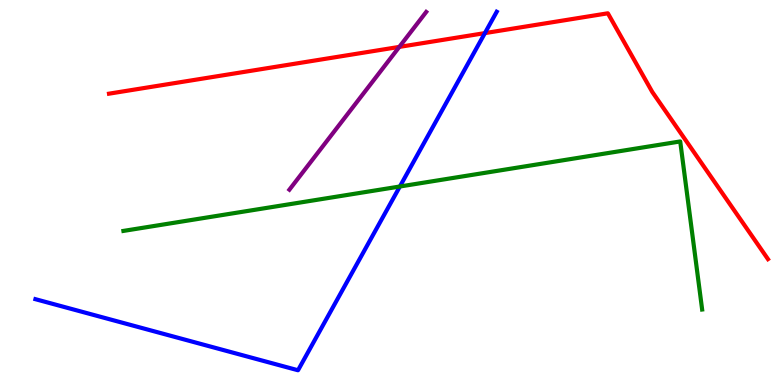[{'lines': ['blue', 'red'], 'intersections': [{'x': 6.26, 'y': 9.14}]}, {'lines': ['green', 'red'], 'intersections': []}, {'lines': ['purple', 'red'], 'intersections': [{'x': 5.15, 'y': 8.78}]}, {'lines': ['blue', 'green'], 'intersections': [{'x': 5.16, 'y': 5.16}]}, {'lines': ['blue', 'purple'], 'intersections': []}, {'lines': ['green', 'purple'], 'intersections': []}]